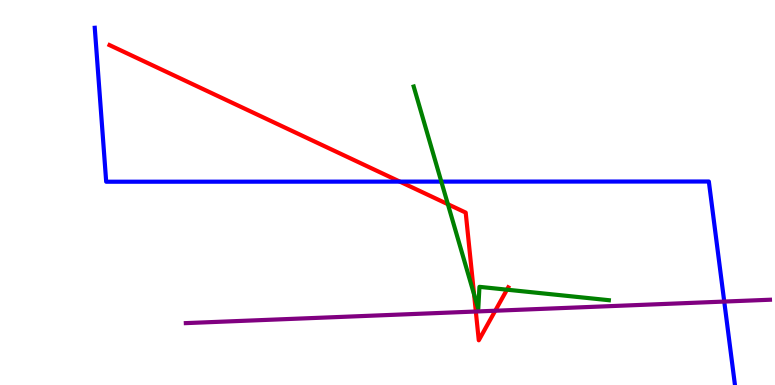[{'lines': ['blue', 'red'], 'intersections': [{'x': 5.16, 'y': 5.28}]}, {'lines': ['green', 'red'], 'intersections': [{'x': 5.78, 'y': 4.7}, {'x': 6.12, 'y': 2.35}, {'x': 6.54, 'y': 2.48}]}, {'lines': ['purple', 'red'], 'intersections': [{'x': 6.14, 'y': 1.91}, {'x': 6.39, 'y': 1.93}]}, {'lines': ['blue', 'green'], 'intersections': [{'x': 5.69, 'y': 5.28}]}, {'lines': ['blue', 'purple'], 'intersections': [{'x': 9.35, 'y': 2.17}]}, {'lines': ['green', 'purple'], 'intersections': []}]